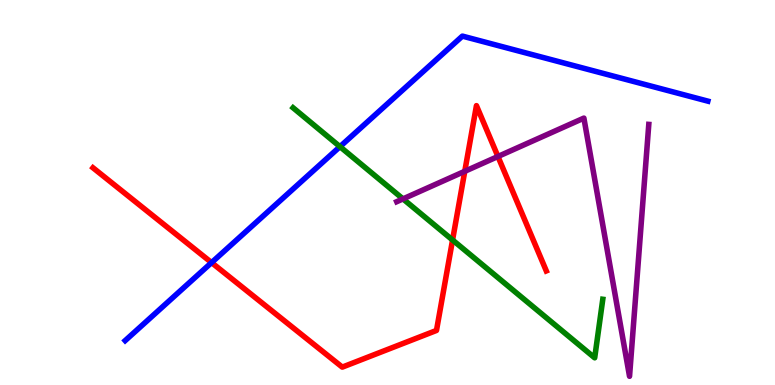[{'lines': ['blue', 'red'], 'intersections': [{'x': 2.73, 'y': 3.18}]}, {'lines': ['green', 'red'], 'intersections': [{'x': 5.84, 'y': 3.77}]}, {'lines': ['purple', 'red'], 'intersections': [{'x': 6.0, 'y': 5.55}, {'x': 6.43, 'y': 5.94}]}, {'lines': ['blue', 'green'], 'intersections': [{'x': 4.39, 'y': 6.19}]}, {'lines': ['blue', 'purple'], 'intersections': []}, {'lines': ['green', 'purple'], 'intersections': [{'x': 5.2, 'y': 4.83}]}]